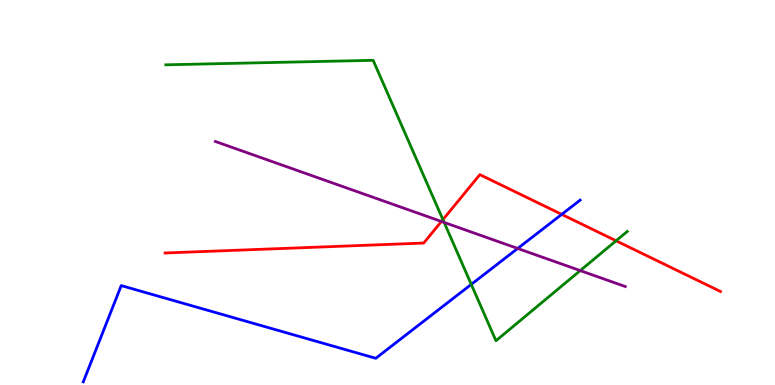[{'lines': ['blue', 'red'], 'intersections': [{'x': 7.25, 'y': 4.43}]}, {'lines': ['green', 'red'], 'intersections': [{'x': 5.72, 'y': 4.3}, {'x': 7.95, 'y': 3.75}]}, {'lines': ['purple', 'red'], 'intersections': [{'x': 5.7, 'y': 4.25}]}, {'lines': ['blue', 'green'], 'intersections': [{'x': 6.08, 'y': 2.61}]}, {'lines': ['blue', 'purple'], 'intersections': [{'x': 6.68, 'y': 3.55}]}, {'lines': ['green', 'purple'], 'intersections': [{'x': 5.73, 'y': 4.22}, {'x': 7.49, 'y': 2.97}]}]